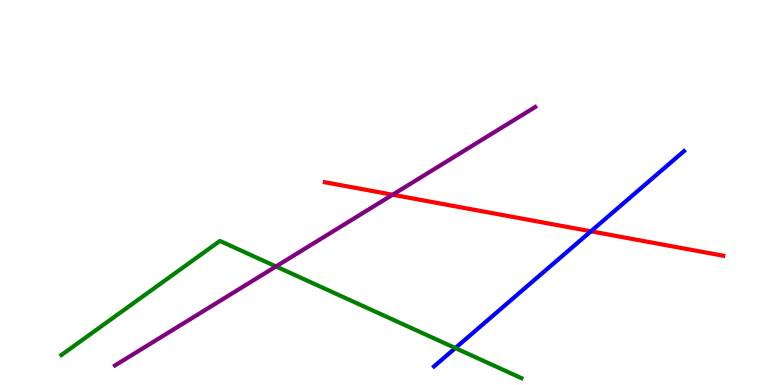[{'lines': ['blue', 'red'], 'intersections': [{'x': 7.62, 'y': 3.99}]}, {'lines': ['green', 'red'], 'intersections': []}, {'lines': ['purple', 'red'], 'intersections': [{'x': 5.07, 'y': 4.94}]}, {'lines': ['blue', 'green'], 'intersections': [{'x': 5.88, 'y': 0.96}]}, {'lines': ['blue', 'purple'], 'intersections': []}, {'lines': ['green', 'purple'], 'intersections': [{'x': 3.56, 'y': 3.08}]}]